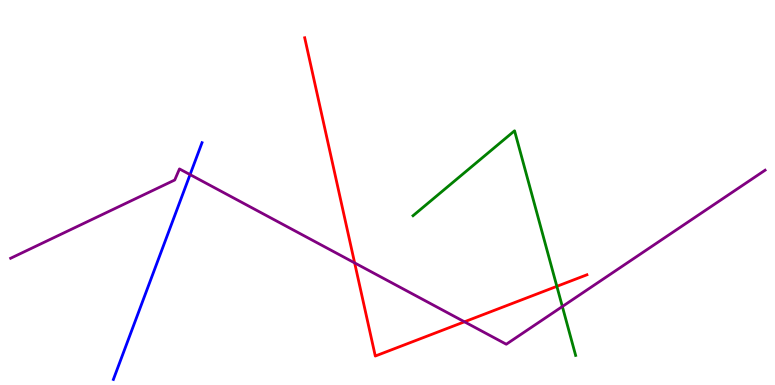[{'lines': ['blue', 'red'], 'intersections': []}, {'lines': ['green', 'red'], 'intersections': [{'x': 7.19, 'y': 2.56}]}, {'lines': ['purple', 'red'], 'intersections': [{'x': 4.58, 'y': 3.17}, {'x': 5.99, 'y': 1.64}]}, {'lines': ['blue', 'green'], 'intersections': []}, {'lines': ['blue', 'purple'], 'intersections': [{'x': 2.45, 'y': 5.46}]}, {'lines': ['green', 'purple'], 'intersections': [{'x': 7.26, 'y': 2.04}]}]